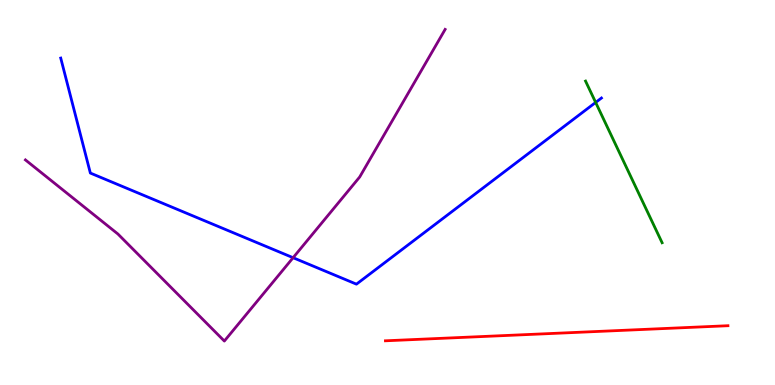[{'lines': ['blue', 'red'], 'intersections': []}, {'lines': ['green', 'red'], 'intersections': []}, {'lines': ['purple', 'red'], 'intersections': []}, {'lines': ['blue', 'green'], 'intersections': [{'x': 7.69, 'y': 7.34}]}, {'lines': ['blue', 'purple'], 'intersections': [{'x': 3.78, 'y': 3.31}]}, {'lines': ['green', 'purple'], 'intersections': []}]